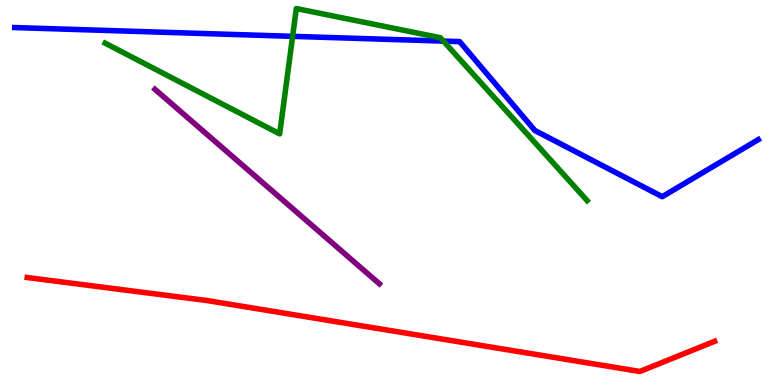[{'lines': ['blue', 'red'], 'intersections': []}, {'lines': ['green', 'red'], 'intersections': []}, {'lines': ['purple', 'red'], 'intersections': []}, {'lines': ['blue', 'green'], 'intersections': [{'x': 3.78, 'y': 9.06}, {'x': 5.72, 'y': 8.93}]}, {'lines': ['blue', 'purple'], 'intersections': []}, {'lines': ['green', 'purple'], 'intersections': []}]